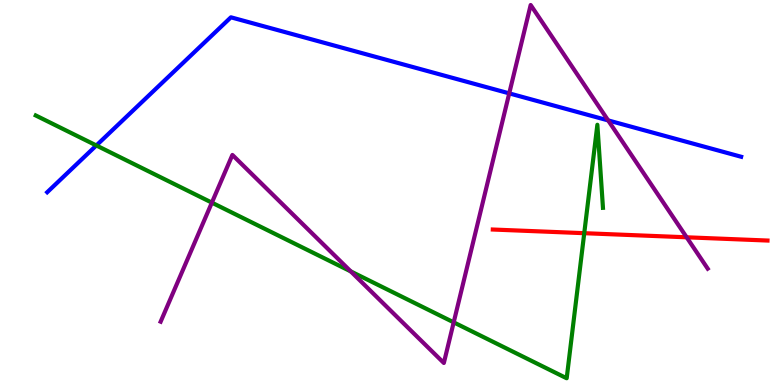[{'lines': ['blue', 'red'], 'intersections': []}, {'lines': ['green', 'red'], 'intersections': [{'x': 7.54, 'y': 3.94}]}, {'lines': ['purple', 'red'], 'intersections': [{'x': 8.86, 'y': 3.84}]}, {'lines': ['blue', 'green'], 'intersections': [{'x': 1.24, 'y': 6.22}]}, {'lines': ['blue', 'purple'], 'intersections': [{'x': 6.57, 'y': 7.57}, {'x': 7.85, 'y': 6.87}]}, {'lines': ['green', 'purple'], 'intersections': [{'x': 2.73, 'y': 4.74}, {'x': 4.53, 'y': 2.95}, {'x': 5.85, 'y': 1.63}]}]